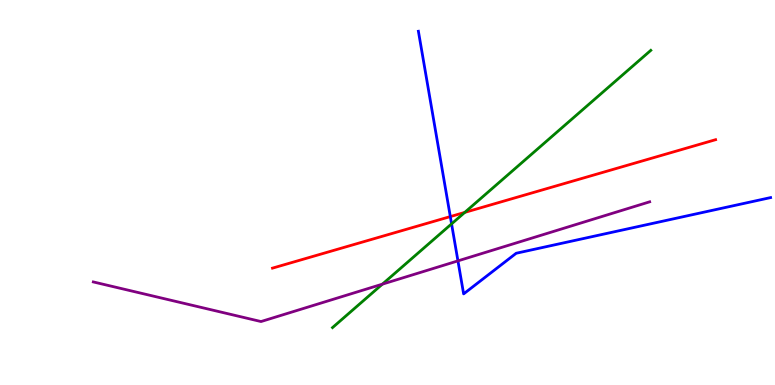[{'lines': ['blue', 'red'], 'intersections': [{'x': 5.81, 'y': 4.37}]}, {'lines': ['green', 'red'], 'intersections': [{'x': 6.0, 'y': 4.48}]}, {'lines': ['purple', 'red'], 'intersections': []}, {'lines': ['blue', 'green'], 'intersections': [{'x': 5.83, 'y': 4.18}]}, {'lines': ['blue', 'purple'], 'intersections': [{'x': 5.91, 'y': 3.22}]}, {'lines': ['green', 'purple'], 'intersections': [{'x': 4.93, 'y': 2.62}]}]